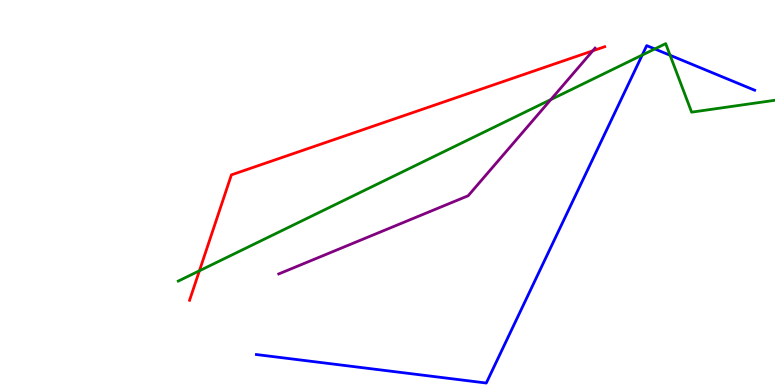[{'lines': ['blue', 'red'], 'intersections': []}, {'lines': ['green', 'red'], 'intersections': [{'x': 2.57, 'y': 2.97}]}, {'lines': ['purple', 'red'], 'intersections': [{'x': 7.65, 'y': 8.68}]}, {'lines': ['blue', 'green'], 'intersections': [{'x': 8.29, 'y': 8.57}, {'x': 8.45, 'y': 8.73}, {'x': 8.65, 'y': 8.56}]}, {'lines': ['blue', 'purple'], 'intersections': []}, {'lines': ['green', 'purple'], 'intersections': [{'x': 7.11, 'y': 7.41}]}]